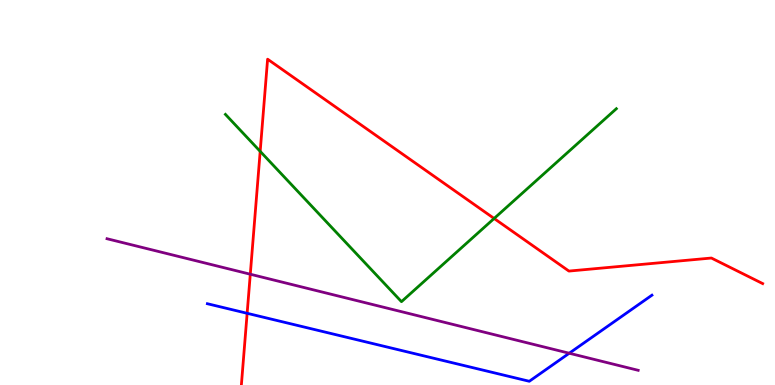[{'lines': ['blue', 'red'], 'intersections': [{'x': 3.19, 'y': 1.86}]}, {'lines': ['green', 'red'], 'intersections': [{'x': 3.36, 'y': 6.07}, {'x': 6.38, 'y': 4.33}]}, {'lines': ['purple', 'red'], 'intersections': [{'x': 3.23, 'y': 2.88}]}, {'lines': ['blue', 'green'], 'intersections': []}, {'lines': ['blue', 'purple'], 'intersections': [{'x': 7.35, 'y': 0.825}]}, {'lines': ['green', 'purple'], 'intersections': []}]